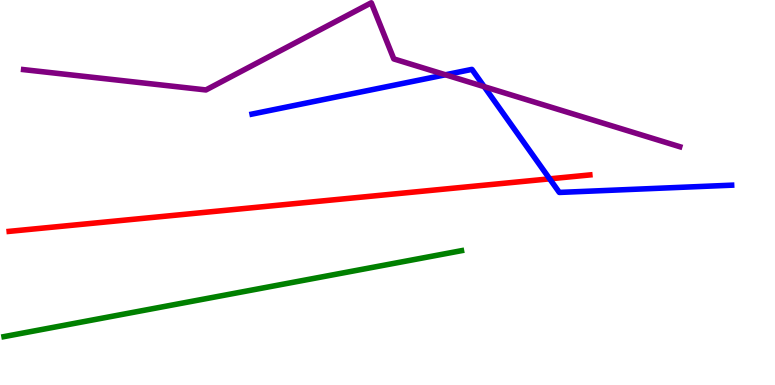[{'lines': ['blue', 'red'], 'intersections': [{'x': 7.09, 'y': 5.35}]}, {'lines': ['green', 'red'], 'intersections': []}, {'lines': ['purple', 'red'], 'intersections': []}, {'lines': ['blue', 'green'], 'intersections': []}, {'lines': ['blue', 'purple'], 'intersections': [{'x': 5.75, 'y': 8.06}, {'x': 6.25, 'y': 7.75}]}, {'lines': ['green', 'purple'], 'intersections': []}]